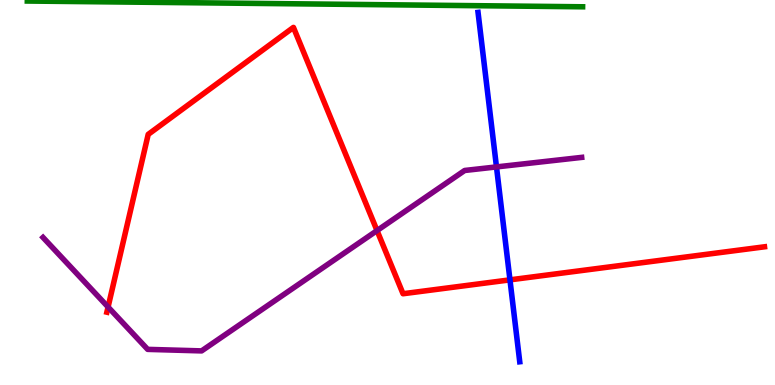[{'lines': ['blue', 'red'], 'intersections': [{'x': 6.58, 'y': 2.73}]}, {'lines': ['green', 'red'], 'intersections': []}, {'lines': ['purple', 'red'], 'intersections': [{'x': 1.39, 'y': 2.03}, {'x': 4.87, 'y': 4.01}]}, {'lines': ['blue', 'green'], 'intersections': []}, {'lines': ['blue', 'purple'], 'intersections': [{'x': 6.41, 'y': 5.66}]}, {'lines': ['green', 'purple'], 'intersections': []}]